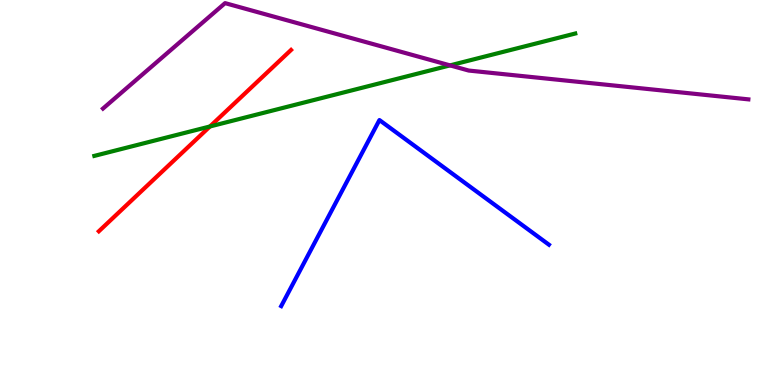[{'lines': ['blue', 'red'], 'intersections': []}, {'lines': ['green', 'red'], 'intersections': [{'x': 2.71, 'y': 6.71}]}, {'lines': ['purple', 'red'], 'intersections': []}, {'lines': ['blue', 'green'], 'intersections': []}, {'lines': ['blue', 'purple'], 'intersections': []}, {'lines': ['green', 'purple'], 'intersections': [{'x': 5.81, 'y': 8.3}]}]